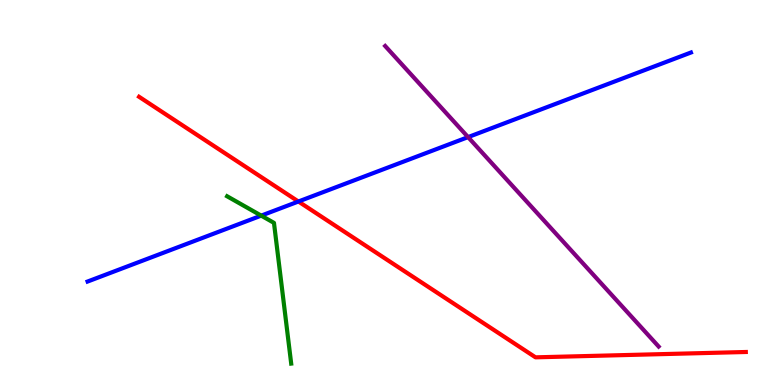[{'lines': ['blue', 'red'], 'intersections': [{'x': 3.85, 'y': 4.77}]}, {'lines': ['green', 'red'], 'intersections': []}, {'lines': ['purple', 'red'], 'intersections': []}, {'lines': ['blue', 'green'], 'intersections': [{'x': 3.37, 'y': 4.4}]}, {'lines': ['blue', 'purple'], 'intersections': [{'x': 6.04, 'y': 6.44}]}, {'lines': ['green', 'purple'], 'intersections': []}]